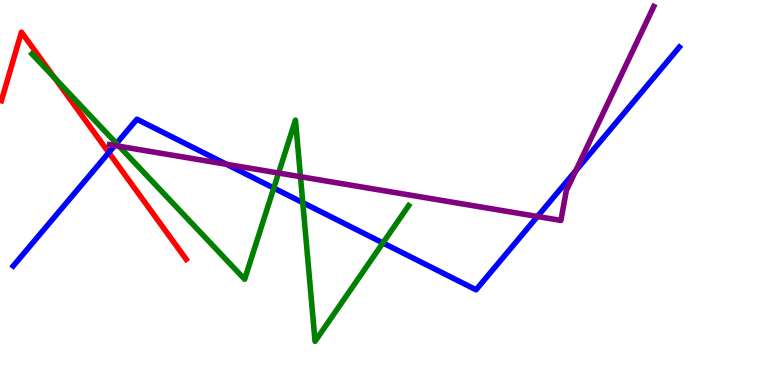[{'lines': ['blue', 'red'], 'intersections': [{'x': 1.4, 'y': 6.04}]}, {'lines': ['green', 'red'], 'intersections': [{'x': 0.707, 'y': 7.97}]}, {'lines': ['purple', 'red'], 'intersections': []}, {'lines': ['blue', 'green'], 'intersections': [{'x': 1.5, 'y': 6.27}, {'x': 3.53, 'y': 5.12}, {'x': 3.91, 'y': 4.74}, {'x': 4.94, 'y': 3.69}]}, {'lines': ['blue', 'purple'], 'intersections': [{'x': 1.48, 'y': 6.22}, {'x': 2.92, 'y': 5.73}, {'x': 6.93, 'y': 4.38}, {'x': 7.43, 'y': 5.56}]}, {'lines': ['green', 'purple'], 'intersections': [{'x': 1.54, 'y': 6.2}, {'x': 3.59, 'y': 5.51}, {'x': 3.88, 'y': 5.41}]}]